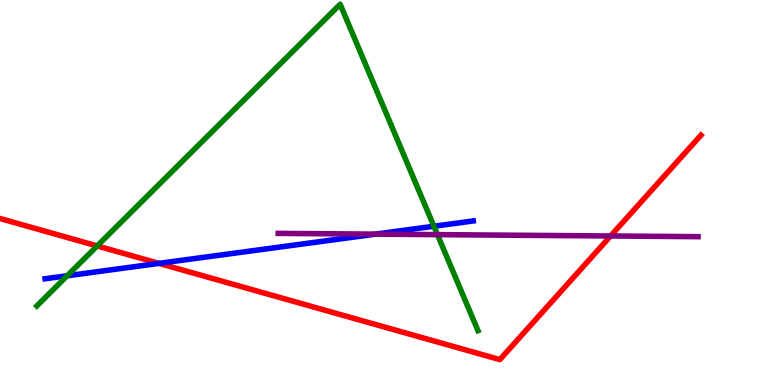[{'lines': ['blue', 'red'], 'intersections': [{'x': 2.05, 'y': 3.16}]}, {'lines': ['green', 'red'], 'intersections': [{'x': 1.25, 'y': 3.61}]}, {'lines': ['purple', 'red'], 'intersections': [{'x': 7.88, 'y': 3.87}]}, {'lines': ['blue', 'green'], 'intersections': [{'x': 0.867, 'y': 2.84}, {'x': 5.6, 'y': 4.12}]}, {'lines': ['blue', 'purple'], 'intersections': [{'x': 4.84, 'y': 3.92}]}, {'lines': ['green', 'purple'], 'intersections': [{'x': 5.64, 'y': 3.91}]}]